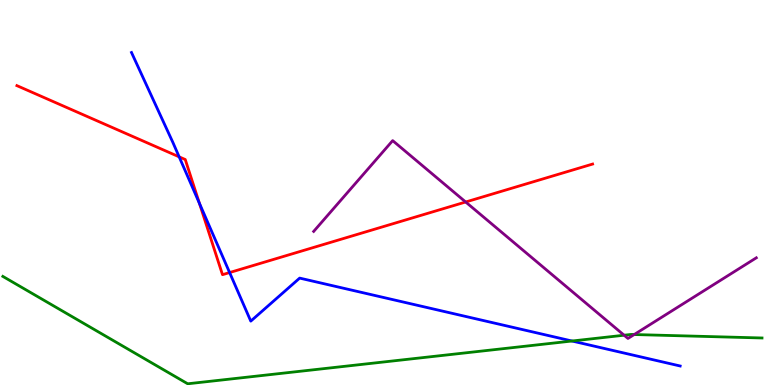[{'lines': ['blue', 'red'], 'intersections': [{'x': 2.31, 'y': 5.93}, {'x': 2.57, 'y': 4.72}, {'x': 2.96, 'y': 2.92}]}, {'lines': ['green', 'red'], 'intersections': []}, {'lines': ['purple', 'red'], 'intersections': [{'x': 6.01, 'y': 4.75}]}, {'lines': ['blue', 'green'], 'intersections': [{'x': 7.38, 'y': 1.14}]}, {'lines': ['blue', 'purple'], 'intersections': []}, {'lines': ['green', 'purple'], 'intersections': [{'x': 8.05, 'y': 1.29}, {'x': 8.18, 'y': 1.31}]}]